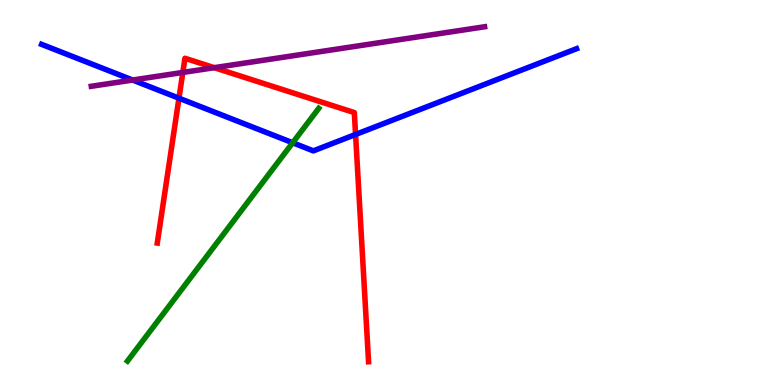[{'lines': ['blue', 'red'], 'intersections': [{'x': 2.31, 'y': 7.45}, {'x': 4.59, 'y': 6.51}]}, {'lines': ['green', 'red'], 'intersections': []}, {'lines': ['purple', 'red'], 'intersections': [{'x': 2.36, 'y': 8.12}, {'x': 2.76, 'y': 8.24}]}, {'lines': ['blue', 'green'], 'intersections': [{'x': 3.78, 'y': 6.29}]}, {'lines': ['blue', 'purple'], 'intersections': [{'x': 1.71, 'y': 7.92}]}, {'lines': ['green', 'purple'], 'intersections': []}]